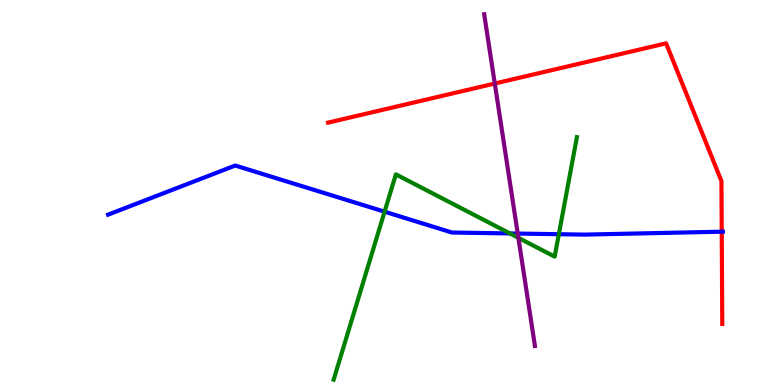[{'lines': ['blue', 'red'], 'intersections': [{'x': 9.31, 'y': 3.98}]}, {'lines': ['green', 'red'], 'intersections': []}, {'lines': ['purple', 'red'], 'intersections': [{'x': 6.38, 'y': 7.83}]}, {'lines': ['blue', 'green'], 'intersections': [{'x': 4.96, 'y': 4.5}, {'x': 6.58, 'y': 3.94}, {'x': 7.21, 'y': 3.92}]}, {'lines': ['blue', 'purple'], 'intersections': [{'x': 6.68, 'y': 3.93}]}, {'lines': ['green', 'purple'], 'intersections': [{'x': 6.69, 'y': 3.82}]}]